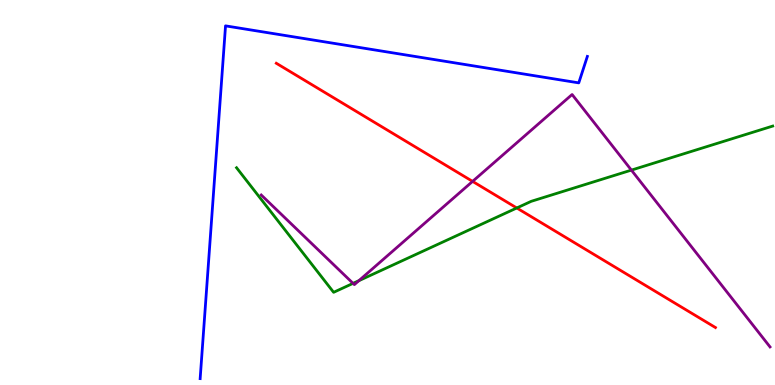[{'lines': ['blue', 'red'], 'intersections': []}, {'lines': ['green', 'red'], 'intersections': [{'x': 6.67, 'y': 4.6}]}, {'lines': ['purple', 'red'], 'intersections': [{'x': 6.1, 'y': 5.29}]}, {'lines': ['blue', 'green'], 'intersections': []}, {'lines': ['blue', 'purple'], 'intersections': []}, {'lines': ['green', 'purple'], 'intersections': [{'x': 4.56, 'y': 2.64}, {'x': 4.63, 'y': 2.71}, {'x': 8.15, 'y': 5.58}]}]